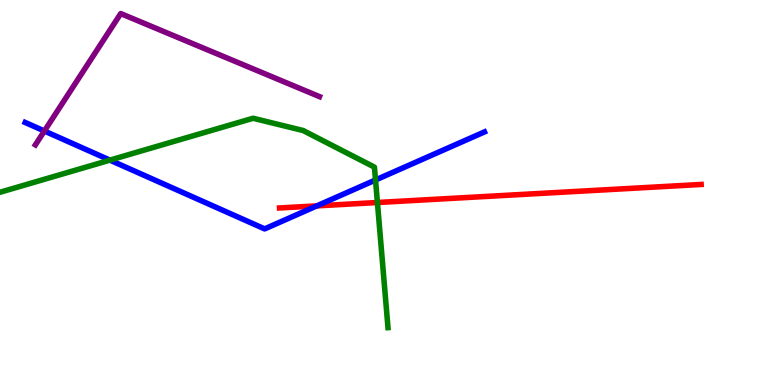[{'lines': ['blue', 'red'], 'intersections': [{'x': 4.09, 'y': 4.65}]}, {'lines': ['green', 'red'], 'intersections': [{'x': 4.87, 'y': 4.74}]}, {'lines': ['purple', 'red'], 'intersections': []}, {'lines': ['blue', 'green'], 'intersections': [{'x': 1.42, 'y': 5.84}, {'x': 4.85, 'y': 5.33}]}, {'lines': ['blue', 'purple'], 'intersections': [{'x': 0.573, 'y': 6.6}]}, {'lines': ['green', 'purple'], 'intersections': []}]